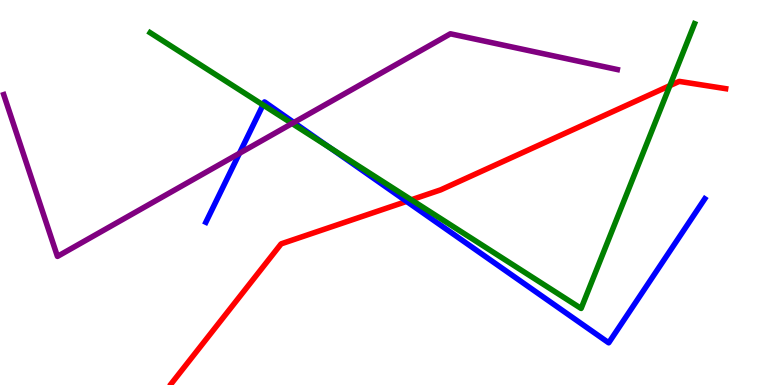[{'lines': ['blue', 'red'], 'intersections': [{'x': 5.25, 'y': 4.77}]}, {'lines': ['green', 'red'], 'intersections': [{'x': 5.31, 'y': 4.81}, {'x': 8.64, 'y': 7.78}]}, {'lines': ['purple', 'red'], 'intersections': []}, {'lines': ['blue', 'green'], 'intersections': [{'x': 3.39, 'y': 7.28}, {'x': 4.26, 'y': 6.16}]}, {'lines': ['blue', 'purple'], 'intersections': [{'x': 3.09, 'y': 6.02}, {'x': 3.79, 'y': 6.82}]}, {'lines': ['green', 'purple'], 'intersections': [{'x': 3.77, 'y': 6.79}]}]